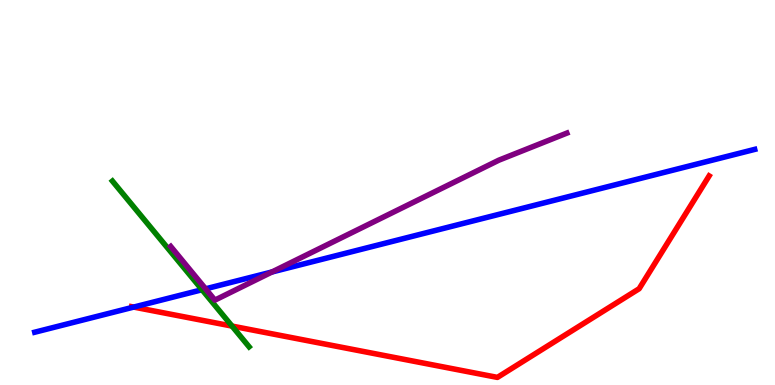[{'lines': ['blue', 'red'], 'intersections': [{'x': 1.73, 'y': 2.02}]}, {'lines': ['green', 'red'], 'intersections': [{'x': 2.99, 'y': 1.53}]}, {'lines': ['purple', 'red'], 'intersections': []}, {'lines': ['blue', 'green'], 'intersections': [{'x': 2.61, 'y': 2.47}]}, {'lines': ['blue', 'purple'], 'intersections': [{'x': 2.65, 'y': 2.5}, {'x': 3.51, 'y': 2.94}]}, {'lines': ['green', 'purple'], 'intersections': []}]